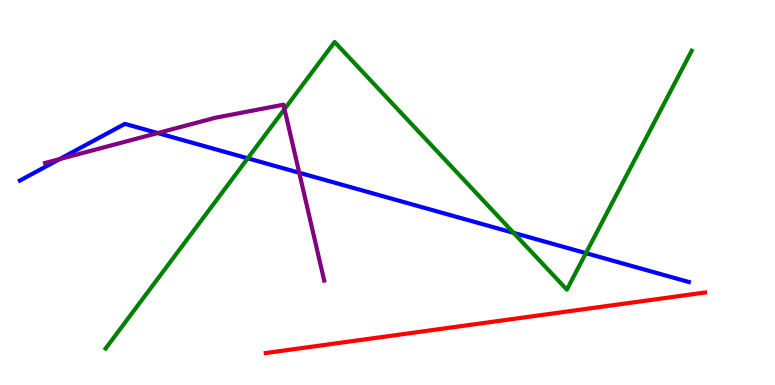[{'lines': ['blue', 'red'], 'intersections': []}, {'lines': ['green', 'red'], 'intersections': []}, {'lines': ['purple', 'red'], 'intersections': []}, {'lines': ['blue', 'green'], 'intersections': [{'x': 3.2, 'y': 5.89}, {'x': 6.63, 'y': 3.95}, {'x': 7.56, 'y': 3.43}]}, {'lines': ['blue', 'purple'], 'intersections': [{'x': 0.769, 'y': 5.87}, {'x': 2.04, 'y': 6.54}, {'x': 3.86, 'y': 5.51}]}, {'lines': ['green', 'purple'], 'intersections': [{'x': 3.67, 'y': 7.17}]}]